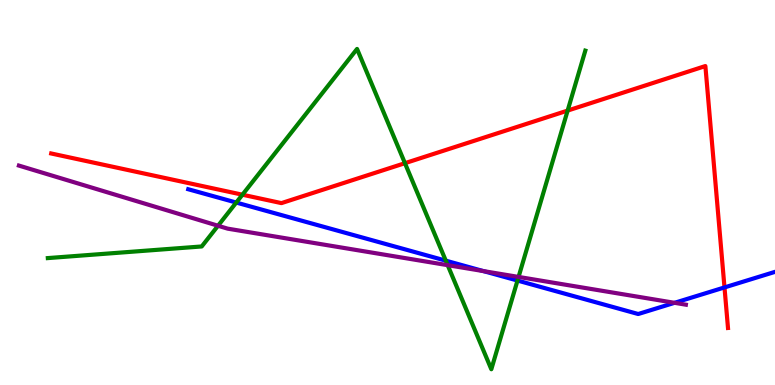[{'lines': ['blue', 'red'], 'intersections': [{'x': 9.35, 'y': 2.53}]}, {'lines': ['green', 'red'], 'intersections': [{'x': 3.13, 'y': 4.94}, {'x': 5.23, 'y': 5.76}, {'x': 7.32, 'y': 7.13}]}, {'lines': ['purple', 'red'], 'intersections': []}, {'lines': ['blue', 'green'], 'intersections': [{'x': 3.05, 'y': 4.74}, {'x': 5.75, 'y': 3.23}, {'x': 6.68, 'y': 2.71}]}, {'lines': ['blue', 'purple'], 'intersections': [{'x': 6.24, 'y': 2.96}, {'x': 8.7, 'y': 2.13}]}, {'lines': ['green', 'purple'], 'intersections': [{'x': 2.81, 'y': 4.14}, {'x': 5.78, 'y': 3.11}, {'x': 6.69, 'y': 2.81}]}]